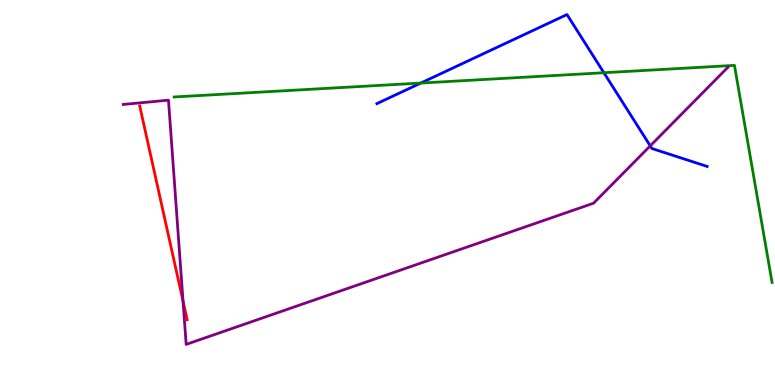[{'lines': ['blue', 'red'], 'intersections': []}, {'lines': ['green', 'red'], 'intersections': []}, {'lines': ['purple', 'red'], 'intersections': [{'x': 2.36, 'y': 2.18}]}, {'lines': ['blue', 'green'], 'intersections': [{'x': 5.43, 'y': 7.84}, {'x': 7.79, 'y': 8.11}]}, {'lines': ['blue', 'purple'], 'intersections': [{'x': 8.39, 'y': 6.21}]}, {'lines': ['green', 'purple'], 'intersections': []}]